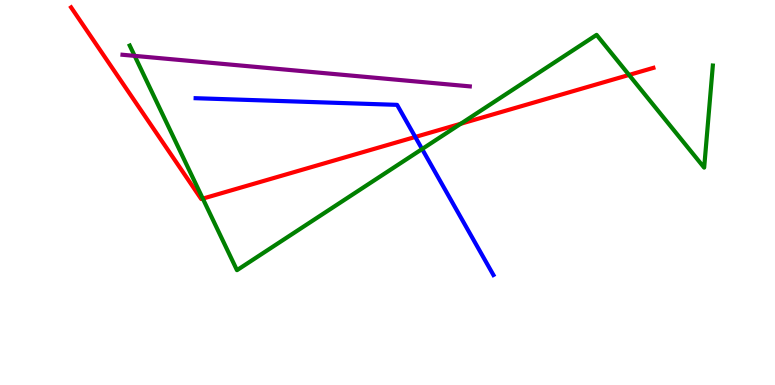[{'lines': ['blue', 'red'], 'intersections': [{'x': 5.36, 'y': 6.44}]}, {'lines': ['green', 'red'], 'intersections': [{'x': 2.62, 'y': 4.84}, {'x': 5.94, 'y': 6.79}, {'x': 8.12, 'y': 8.05}]}, {'lines': ['purple', 'red'], 'intersections': []}, {'lines': ['blue', 'green'], 'intersections': [{'x': 5.45, 'y': 6.13}]}, {'lines': ['blue', 'purple'], 'intersections': []}, {'lines': ['green', 'purple'], 'intersections': [{'x': 1.74, 'y': 8.55}]}]